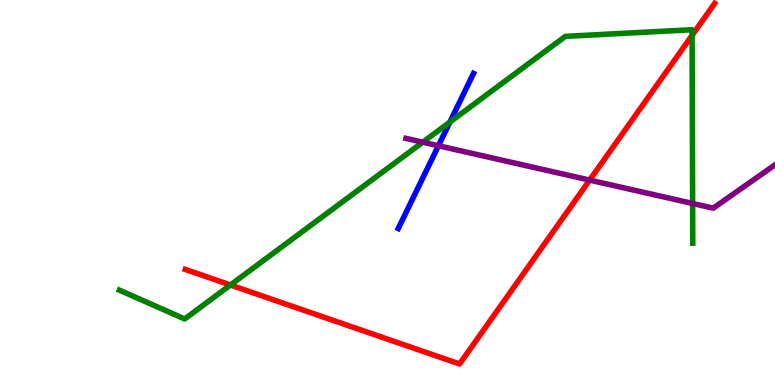[{'lines': ['blue', 'red'], 'intersections': []}, {'lines': ['green', 'red'], 'intersections': [{'x': 2.97, 'y': 2.6}, {'x': 8.93, 'y': 9.08}]}, {'lines': ['purple', 'red'], 'intersections': [{'x': 7.61, 'y': 5.32}]}, {'lines': ['blue', 'green'], 'intersections': [{'x': 5.81, 'y': 6.83}]}, {'lines': ['blue', 'purple'], 'intersections': [{'x': 5.66, 'y': 6.21}]}, {'lines': ['green', 'purple'], 'intersections': [{'x': 5.46, 'y': 6.31}, {'x': 8.94, 'y': 4.71}]}]